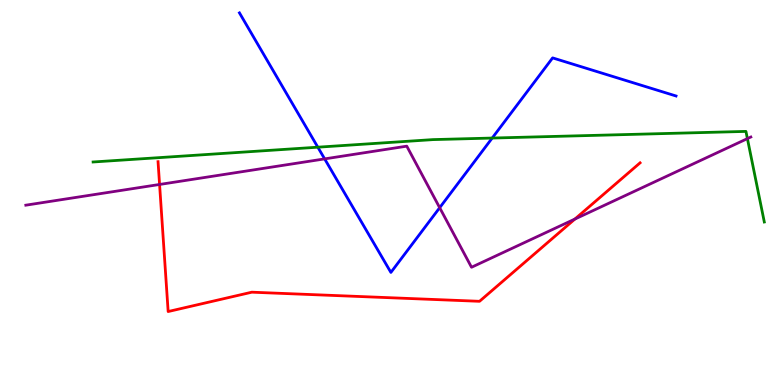[{'lines': ['blue', 'red'], 'intersections': []}, {'lines': ['green', 'red'], 'intersections': []}, {'lines': ['purple', 'red'], 'intersections': [{'x': 2.06, 'y': 5.21}, {'x': 7.42, 'y': 4.31}]}, {'lines': ['blue', 'green'], 'intersections': [{'x': 4.1, 'y': 6.18}, {'x': 6.35, 'y': 6.41}]}, {'lines': ['blue', 'purple'], 'intersections': [{'x': 4.19, 'y': 5.87}, {'x': 5.67, 'y': 4.61}]}, {'lines': ['green', 'purple'], 'intersections': [{'x': 9.64, 'y': 6.4}]}]